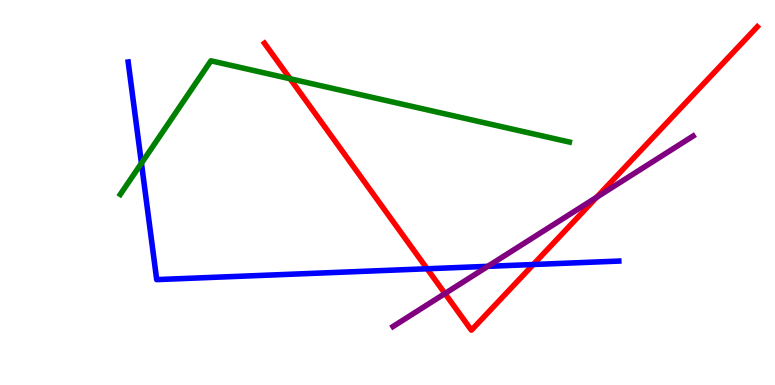[{'lines': ['blue', 'red'], 'intersections': [{'x': 5.51, 'y': 3.02}, {'x': 6.88, 'y': 3.13}]}, {'lines': ['green', 'red'], 'intersections': [{'x': 3.74, 'y': 7.95}]}, {'lines': ['purple', 'red'], 'intersections': [{'x': 5.74, 'y': 2.38}, {'x': 7.7, 'y': 4.88}]}, {'lines': ['blue', 'green'], 'intersections': [{'x': 1.83, 'y': 5.76}]}, {'lines': ['blue', 'purple'], 'intersections': [{'x': 6.29, 'y': 3.08}]}, {'lines': ['green', 'purple'], 'intersections': []}]